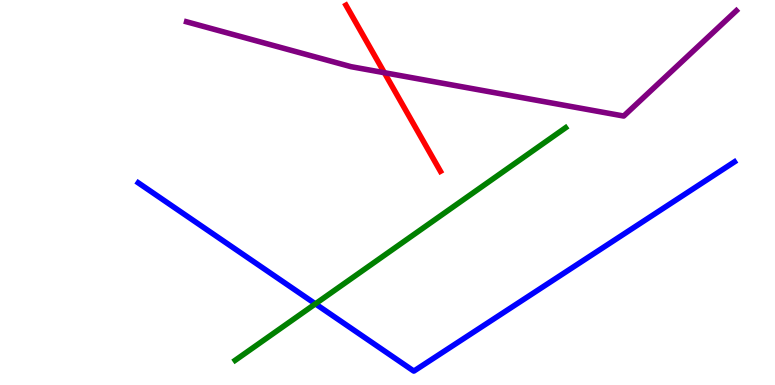[{'lines': ['blue', 'red'], 'intersections': []}, {'lines': ['green', 'red'], 'intersections': []}, {'lines': ['purple', 'red'], 'intersections': [{'x': 4.96, 'y': 8.11}]}, {'lines': ['blue', 'green'], 'intersections': [{'x': 4.07, 'y': 2.11}]}, {'lines': ['blue', 'purple'], 'intersections': []}, {'lines': ['green', 'purple'], 'intersections': []}]